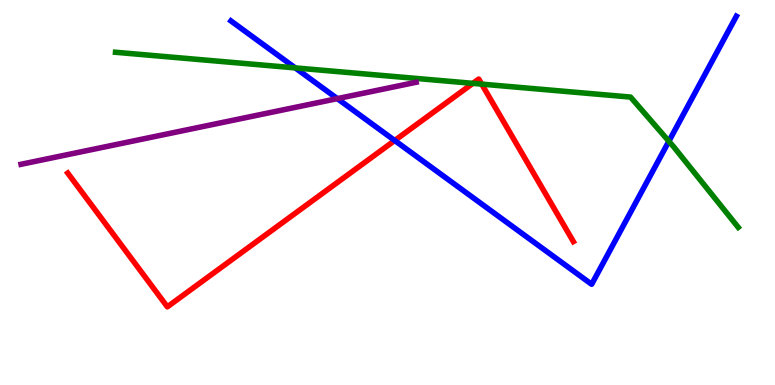[{'lines': ['blue', 'red'], 'intersections': [{'x': 5.09, 'y': 6.35}]}, {'lines': ['green', 'red'], 'intersections': [{'x': 6.1, 'y': 7.83}, {'x': 6.22, 'y': 7.81}]}, {'lines': ['purple', 'red'], 'intersections': []}, {'lines': ['blue', 'green'], 'intersections': [{'x': 3.81, 'y': 8.24}, {'x': 8.63, 'y': 6.33}]}, {'lines': ['blue', 'purple'], 'intersections': [{'x': 4.35, 'y': 7.44}]}, {'lines': ['green', 'purple'], 'intersections': []}]